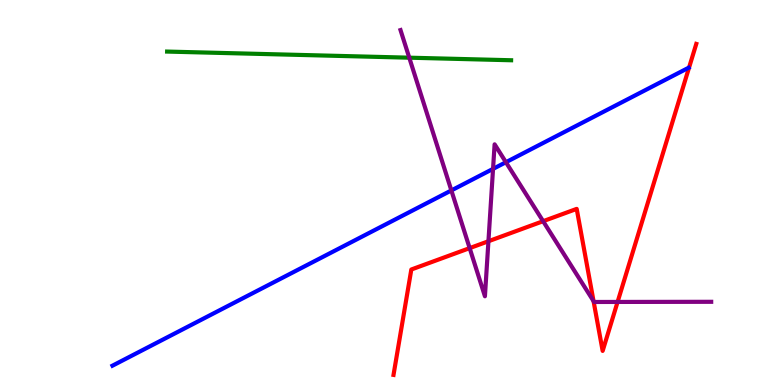[{'lines': ['blue', 'red'], 'intersections': []}, {'lines': ['green', 'red'], 'intersections': []}, {'lines': ['purple', 'red'], 'intersections': [{'x': 6.06, 'y': 3.56}, {'x': 6.3, 'y': 3.73}, {'x': 7.01, 'y': 4.25}, {'x': 7.66, 'y': 2.18}, {'x': 7.97, 'y': 2.16}]}, {'lines': ['blue', 'green'], 'intersections': []}, {'lines': ['blue', 'purple'], 'intersections': [{'x': 5.82, 'y': 5.05}, {'x': 6.36, 'y': 5.61}, {'x': 6.53, 'y': 5.79}]}, {'lines': ['green', 'purple'], 'intersections': [{'x': 5.28, 'y': 8.5}]}]